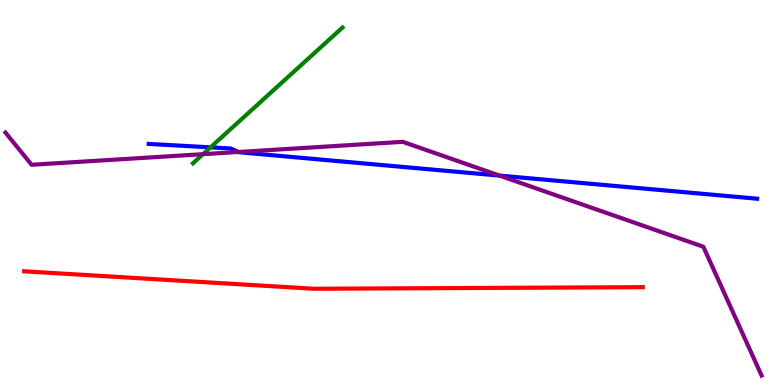[{'lines': ['blue', 'red'], 'intersections': []}, {'lines': ['green', 'red'], 'intersections': []}, {'lines': ['purple', 'red'], 'intersections': []}, {'lines': ['blue', 'green'], 'intersections': [{'x': 2.72, 'y': 6.17}]}, {'lines': ['blue', 'purple'], 'intersections': [{'x': 3.08, 'y': 6.05}, {'x': 6.45, 'y': 5.44}]}, {'lines': ['green', 'purple'], 'intersections': [{'x': 2.62, 'y': 6.0}]}]